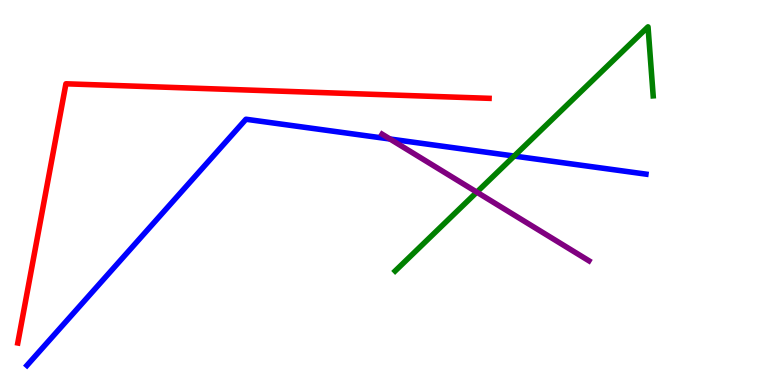[{'lines': ['blue', 'red'], 'intersections': []}, {'lines': ['green', 'red'], 'intersections': []}, {'lines': ['purple', 'red'], 'intersections': []}, {'lines': ['blue', 'green'], 'intersections': [{'x': 6.63, 'y': 5.95}]}, {'lines': ['blue', 'purple'], 'intersections': [{'x': 5.03, 'y': 6.39}]}, {'lines': ['green', 'purple'], 'intersections': [{'x': 6.15, 'y': 5.01}]}]